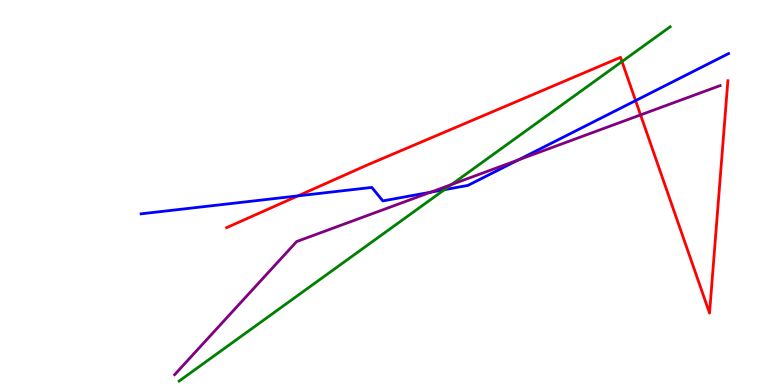[{'lines': ['blue', 'red'], 'intersections': [{'x': 3.85, 'y': 4.91}, {'x': 8.2, 'y': 7.39}]}, {'lines': ['green', 'red'], 'intersections': [{'x': 8.03, 'y': 8.4}]}, {'lines': ['purple', 'red'], 'intersections': [{'x': 8.27, 'y': 7.02}]}, {'lines': ['blue', 'green'], 'intersections': [{'x': 5.73, 'y': 5.07}]}, {'lines': ['blue', 'purple'], 'intersections': [{'x': 5.56, 'y': 5.01}, {'x': 6.69, 'y': 5.85}]}, {'lines': ['green', 'purple'], 'intersections': [{'x': 5.83, 'y': 5.21}]}]